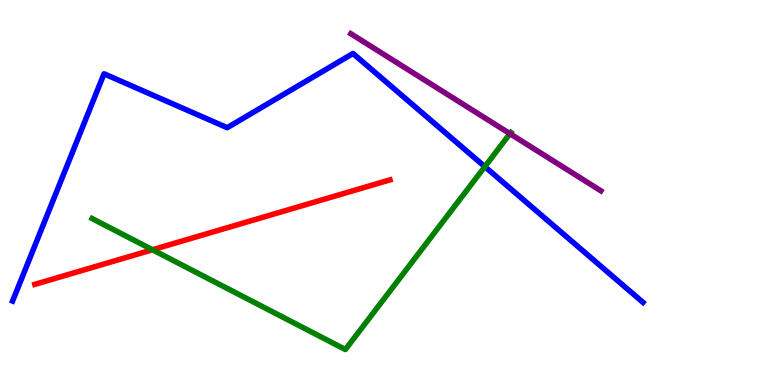[{'lines': ['blue', 'red'], 'intersections': []}, {'lines': ['green', 'red'], 'intersections': [{'x': 1.97, 'y': 3.51}]}, {'lines': ['purple', 'red'], 'intersections': []}, {'lines': ['blue', 'green'], 'intersections': [{'x': 6.26, 'y': 5.67}]}, {'lines': ['blue', 'purple'], 'intersections': []}, {'lines': ['green', 'purple'], 'intersections': [{'x': 6.58, 'y': 6.53}]}]